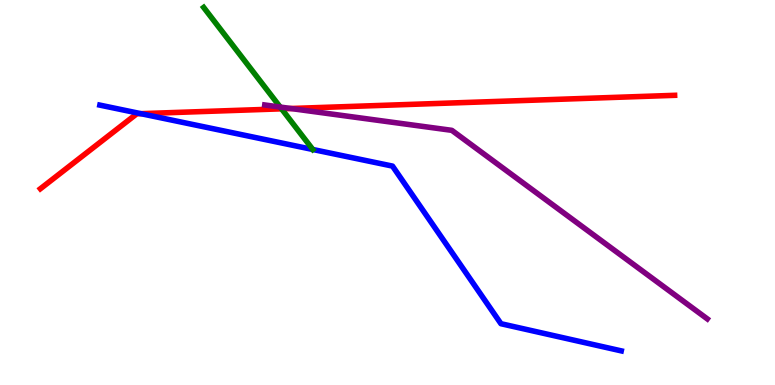[{'lines': ['blue', 'red'], 'intersections': [{'x': 1.82, 'y': 7.05}]}, {'lines': ['green', 'red'], 'intersections': [{'x': 3.63, 'y': 7.17}]}, {'lines': ['purple', 'red'], 'intersections': [{'x': 3.75, 'y': 7.18}]}, {'lines': ['blue', 'green'], 'intersections': [{'x': 4.04, 'y': 6.12}]}, {'lines': ['blue', 'purple'], 'intersections': []}, {'lines': ['green', 'purple'], 'intersections': [{'x': 3.62, 'y': 7.22}]}]